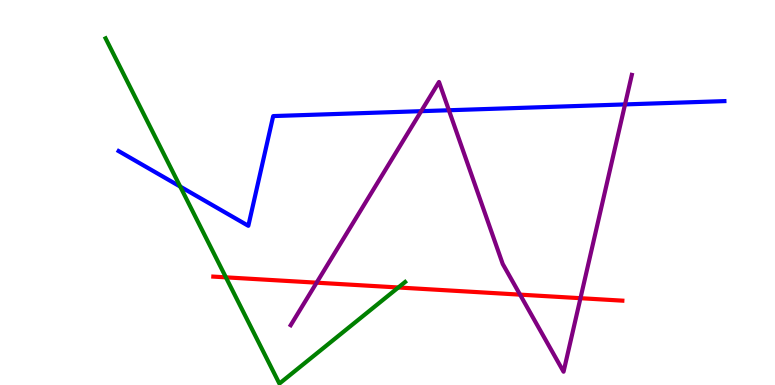[{'lines': ['blue', 'red'], 'intersections': []}, {'lines': ['green', 'red'], 'intersections': [{'x': 2.91, 'y': 2.8}, {'x': 5.14, 'y': 2.53}]}, {'lines': ['purple', 'red'], 'intersections': [{'x': 4.09, 'y': 2.66}, {'x': 6.71, 'y': 2.35}, {'x': 7.49, 'y': 2.25}]}, {'lines': ['blue', 'green'], 'intersections': [{'x': 2.33, 'y': 5.15}]}, {'lines': ['blue', 'purple'], 'intersections': [{'x': 5.43, 'y': 7.11}, {'x': 5.79, 'y': 7.14}, {'x': 8.06, 'y': 7.29}]}, {'lines': ['green', 'purple'], 'intersections': []}]